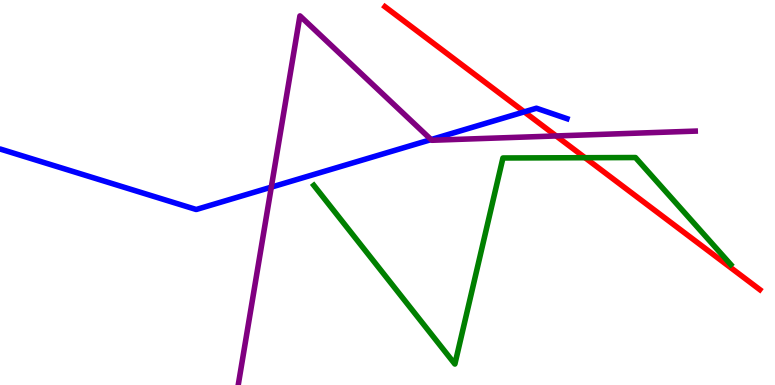[{'lines': ['blue', 'red'], 'intersections': [{'x': 6.76, 'y': 7.09}]}, {'lines': ['green', 'red'], 'intersections': [{'x': 7.55, 'y': 5.9}]}, {'lines': ['purple', 'red'], 'intersections': [{'x': 7.18, 'y': 6.47}]}, {'lines': ['blue', 'green'], 'intersections': []}, {'lines': ['blue', 'purple'], 'intersections': [{'x': 3.5, 'y': 5.14}, {'x': 5.56, 'y': 6.37}]}, {'lines': ['green', 'purple'], 'intersections': []}]